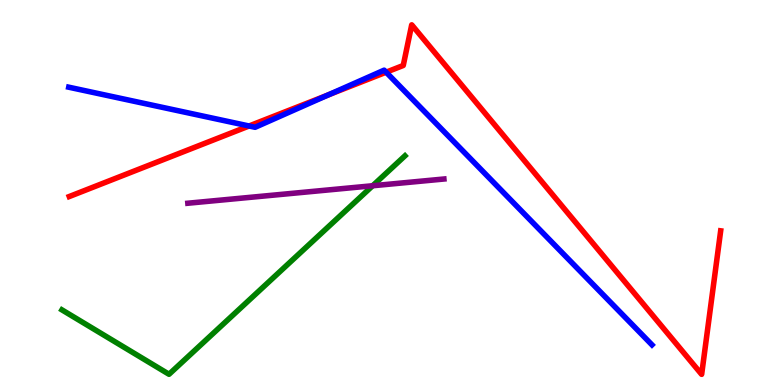[{'lines': ['blue', 'red'], 'intersections': [{'x': 3.21, 'y': 6.73}, {'x': 4.24, 'y': 7.53}, {'x': 4.98, 'y': 8.12}]}, {'lines': ['green', 'red'], 'intersections': []}, {'lines': ['purple', 'red'], 'intersections': []}, {'lines': ['blue', 'green'], 'intersections': []}, {'lines': ['blue', 'purple'], 'intersections': []}, {'lines': ['green', 'purple'], 'intersections': [{'x': 4.81, 'y': 5.18}]}]